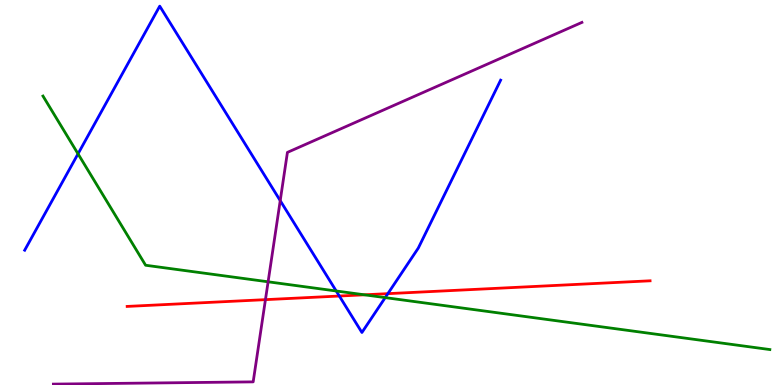[{'lines': ['blue', 'red'], 'intersections': [{'x': 4.38, 'y': 2.31}, {'x': 5.0, 'y': 2.37}]}, {'lines': ['green', 'red'], 'intersections': [{'x': 4.7, 'y': 2.34}]}, {'lines': ['purple', 'red'], 'intersections': [{'x': 3.43, 'y': 2.22}]}, {'lines': ['blue', 'green'], 'intersections': [{'x': 1.01, 'y': 6.0}, {'x': 4.34, 'y': 2.44}, {'x': 4.97, 'y': 2.27}]}, {'lines': ['blue', 'purple'], 'intersections': [{'x': 3.62, 'y': 4.79}]}, {'lines': ['green', 'purple'], 'intersections': [{'x': 3.46, 'y': 2.68}]}]